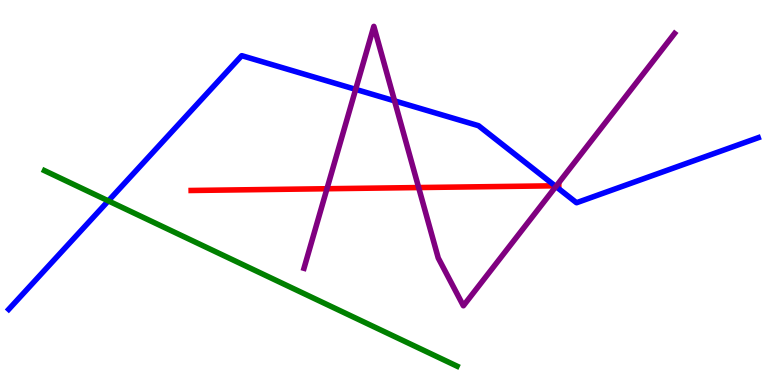[{'lines': ['blue', 'red'], 'intersections': [{'x': 7.16, 'y': 5.17}]}, {'lines': ['green', 'red'], 'intersections': []}, {'lines': ['purple', 'red'], 'intersections': [{'x': 4.22, 'y': 5.1}, {'x': 5.4, 'y': 5.13}, {'x': 7.18, 'y': 5.17}]}, {'lines': ['blue', 'green'], 'intersections': [{'x': 1.4, 'y': 4.78}]}, {'lines': ['blue', 'purple'], 'intersections': [{'x': 4.59, 'y': 7.68}, {'x': 5.09, 'y': 7.38}, {'x': 7.17, 'y': 5.16}]}, {'lines': ['green', 'purple'], 'intersections': []}]